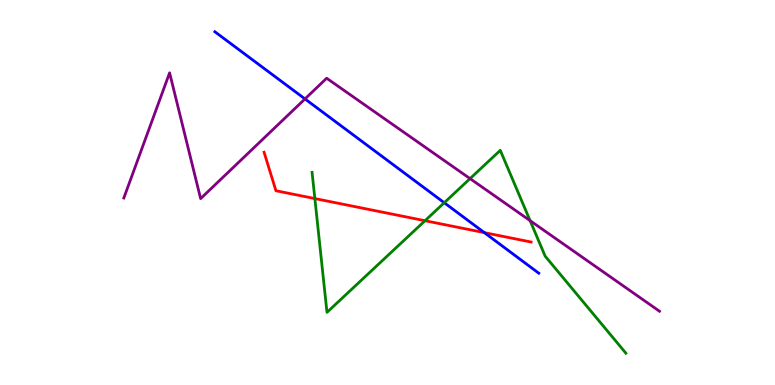[{'lines': ['blue', 'red'], 'intersections': [{'x': 6.25, 'y': 3.96}]}, {'lines': ['green', 'red'], 'intersections': [{'x': 4.06, 'y': 4.84}, {'x': 5.48, 'y': 4.27}]}, {'lines': ['purple', 'red'], 'intersections': []}, {'lines': ['blue', 'green'], 'intersections': [{'x': 5.73, 'y': 4.73}]}, {'lines': ['blue', 'purple'], 'intersections': [{'x': 3.94, 'y': 7.43}]}, {'lines': ['green', 'purple'], 'intersections': [{'x': 6.07, 'y': 5.36}, {'x': 6.84, 'y': 4.27}]}]